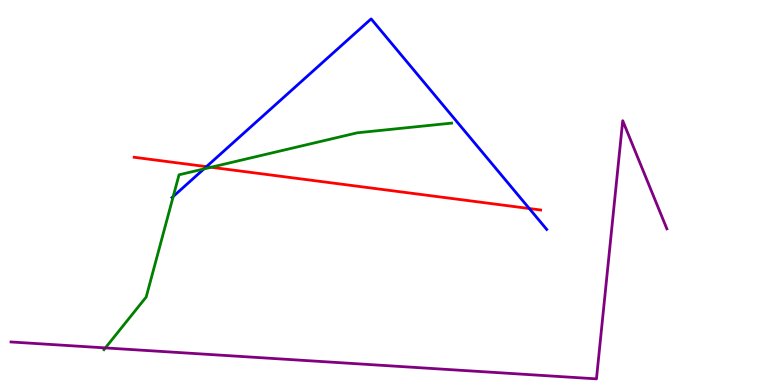[{'lines': ['blue', 'red'], 'intersections': [{'x': 2.66, 'y': 5.67}, {'x': 6.83, 'y': 4.58}]}, {'lines': ['green', 'red'], 'intersections': [{'x': 2.72, 'y': 5.66}]}, {'lines': ['purple', 'red'], 'intersections': []}, {'lines': ['blue', 'green'], 'intersections': [{'x': 2.24, 'y': 4.9}, {'x': 2.63, 'y': 5.61}]}, {'lines': ['blue', 'purple'], 'intersections': []}, {'lines': ['green', 'purple'], 'intersections': [{'x': 1.36, 'y': 0.963}]}]